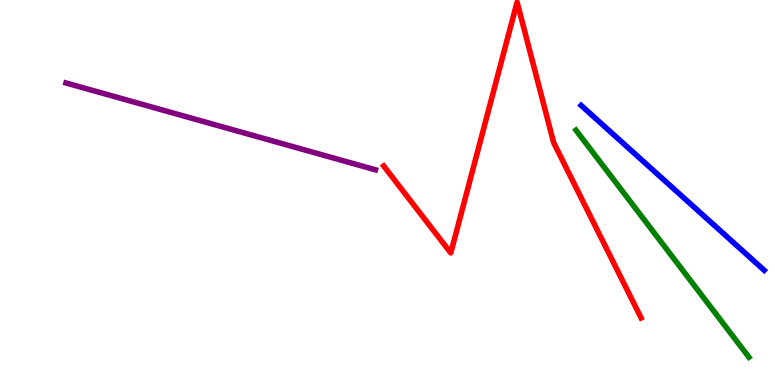[{'lines': ['blue', 'red'], 'intersections': []}, {'lines': ['green', 'red'], 'intersections': []}, {'lines': ['purple', 'red'], 'intersections': []}, {'lines': ['blue', 'green'], 'intersections': []}, {'lines': ['blue', 'purple'], 'intersections': []}, {'lines': ['green', 'purple'], 'intersections': []}]